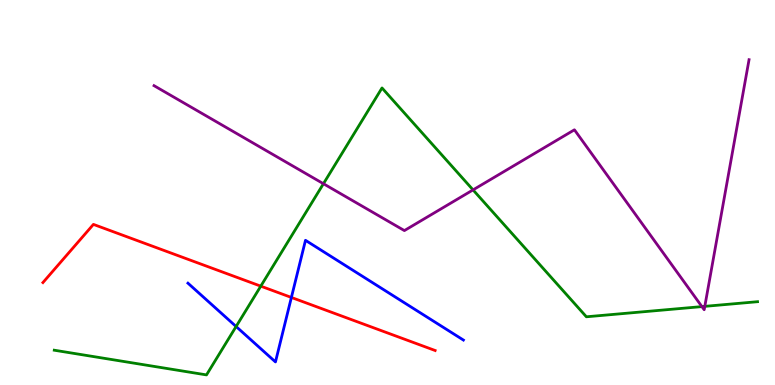[{'lines': ['blue', 'red'], 'intersections': [{'x': 3.76, 'y': 2.27}]}, {'lines': ['green', 'red'], 'intersections': [{'x': 3.36, 'y': 2.57}]}, {'lines': ['purple', 'red'], 'intersections': []}, {'lines': ['blue', 'green'], 'intersections': [{'x': 3.05, 'y': 1.52}]}, {'lines': ['blue', 'purple'], 'intersections': []}, {'lines': ['green', 'purple'], 'intersections': [{'x': 4.17, 'y': 5.23}, {'x': 6.1, 'y': 5.07}, {'x': 9.06, 'y': 2.04}, {'x': 9.09, 'y': 2.04}]}]